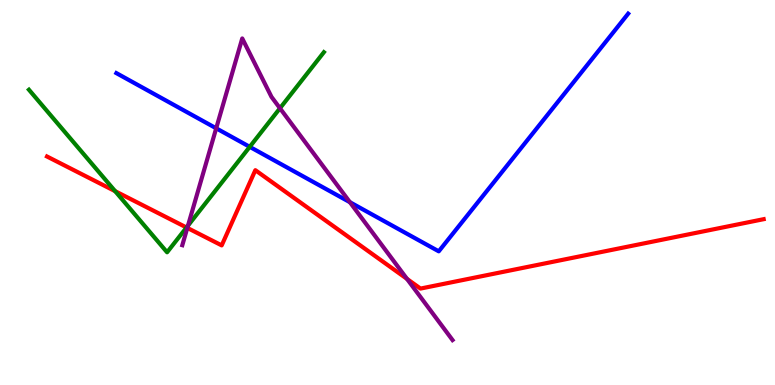[{'lines': ['blue', 'red'], 'intersections': []}, {'lines': ['green', 'red'], 'intersections': [{'x': 1.49, 'y': 5.03}, {'x': 2.41, 'y': 4.09}]}, {'lines': ['purple', 'red'], 'intersections': [{'x': 2.42, 'y': 4.08}, {'x': 5.25, 'y': 2.76}]}, {'lines': ['blue', 'green'], 'intersections': [{'x': 3.22, 'y': 6.19}]}, {'lines': ['blue', 'purple'], 'intersections': [{'x': 2.79, 'y': 6.67}, {'x': 4.51, 'y': 4.75}]}, {'lines': ['green', 'purple'], 'intersections': [{'x': 2.43, 'y': 4.14}, {'x': 3.61, 'y': 7.19}]}]